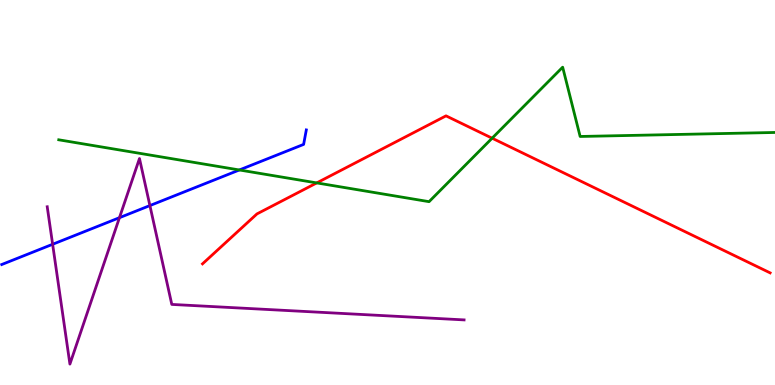[{'lines': ['blue', 'red'], 'intersections': []}, {'lines': ['green', 'red'], 'intersections': [{'x': 4.09, 'y': 5.25}, {'x': 6.35, 'y': 6.41}]}, {'lines': ['purple', 'red'], 'intersections': []}, {'lines': ['blue', 'green'], 'intersections': [{'x': 3.09, 'y': 5.59}]}, {'lines': ['blue', 'purple'], 'intersections': [{'x': 0.679, 'y': 3.66}, {'x': 1.54, 'y': 4.35}, {'x': 1.93, 'y': 4.66}]}, {'lines': ['green', 'purple'], 'intersections': []}]